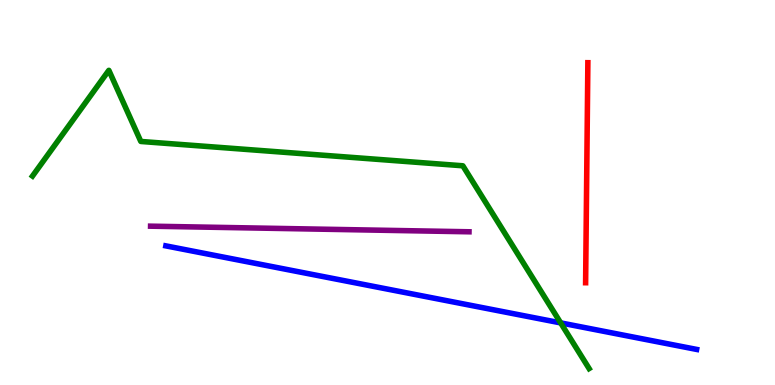[{'lines': ['blue', 'red'], 'intersections': []}, {'lines': ['green', 'red'], 'intersections': []}, {'lines': ['purple', 'red'], 'intersections': []}, {'lines': ['blue', 'green'], 'intersections': [{'x': 7.23, 'y': 1.61}]}, {'lines': ['blue', 'purple'], 'intersections': []}, {'lines': ['green', 'purple'], 'intersections': []}]